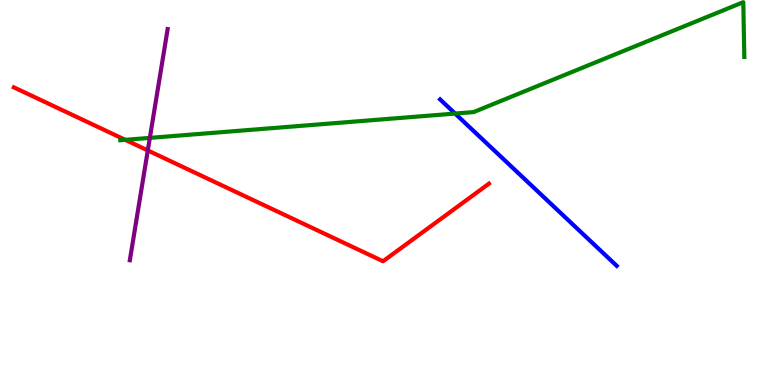[{'lines': ['blue', 'red'], 'intersections': []}, {'lines': ['green', 'red'], 'intersections': [{'x': 1.62, 'y': 6.37}]}, {'lines': ['purple', 'red'], 'intersections': [{'x': 1.91, 'y': 6.09}]}, {'lines': ['blue', 'green'], 'intersections': [{'x': 5.87, 'y': 7.05}]}, {'lines': ['blue', 'purple'], 'intersections': []}, {'lines': ['green', 'purple'], 'intersections': [{'x': 1.93, 'y': 6.42}]}]